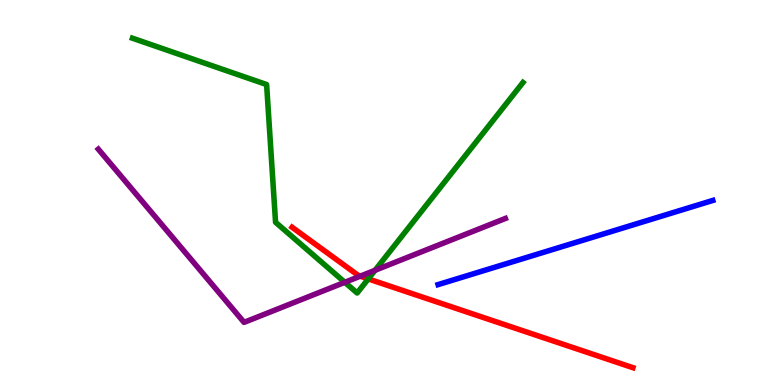[{'lines': ['blue', 'red'], 'intersections': []}, {'lines': ['green', 'red'], 'intersections': [{'x': 4.75, 'y': 2.76}]}, {'lines': ['purple', 'red'], 'intersections': [{'x': 4.65, 'y': 2.83}]}, {'lines': ['blue', 'green'], 'intersections': []}, {'lines': ['blue', 'purple'], 'intersections': []}, {'lines': ['green', 'purple'], 'intersections': [{'x': 4.45, 'y': 2.67}, {'x': 4.84, 'y': 2.98}]}]